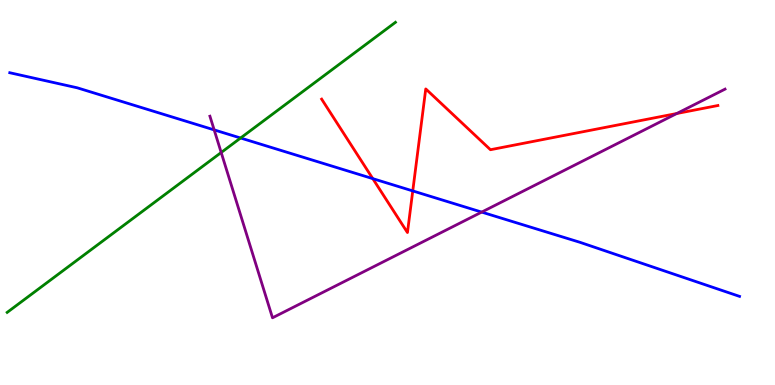[{'lines': ['blue', 'red'], 'intersections': [{'x': 4.81, 'y': 5.36}, {'x': 5.33, 'y': 5.04}]}, {'lines': ['green', 'red'], 'intersections': []}, {'lines': ['purple', 'red'], 'intersections': [{'x': 8.73, 'y': 7.05}]}, {'lines': ['blue', 'green'], 'intersections': [{'x': 3.1, 'y': 6.42}]}, {'lines': ['blue', 'purple'], 'intersections': [{'x': 2.76, 'y': 6.63}, {'x': 6.22, 'y': 4.49}]}, {'lines': ['green', 'purple'], 'intersections': [{'x': 2.85, 'y': 6.04}]}]